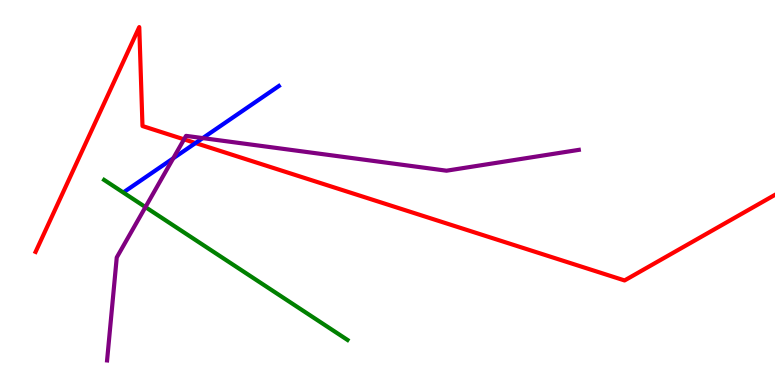[{'lines': ['blue', 'red'], 'intersections': [{'x': 2.52, 'y': 6.28}]}, {'lines': ['green', 'red'], 'intersections': []}, {'lines': ['purple', 'red'], 'intersections': [{'x': 2.37, 'y': 6.38}]}, {'lines': ['blue', 'green'], 'intersections': []}, {'lines': ['blue', 'purple'], 'intersections': [{'x': 2.24, 'y': 5.89}, {'x': 2.62, 'y': 6.41}]}, {'lines': ['green', 'purple'], 'intersections': [{'x': 1.88, 'y': 4.62}]}]